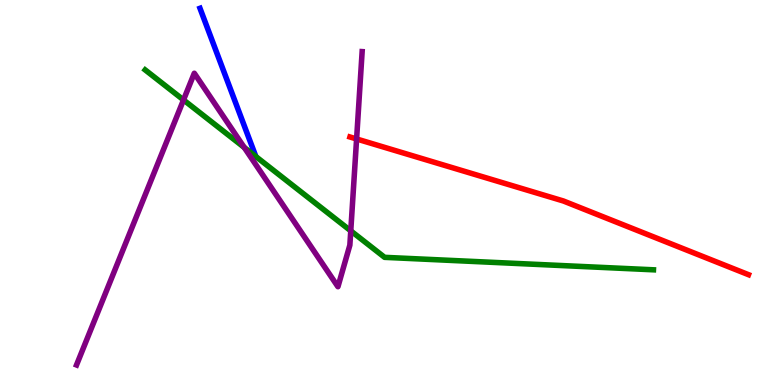[{'lines': ['blue', 'red'], 'intersections': []}, {'lines': ['green', 'red'], 'intersections': []}, {'lines': ['purple', 'red'], 'intersections': [{'x': 4.6, 'y': 6.39}]}, {'lines': ['blue', 'green'], 'intersections': [{'x': 3.3, 'y': 5.93}]}, {'lines': ['blue', 'purple'], 'intersections': []}, {'lines': ['green', 'purple'], 'intersections': [{'x': 2.37, 'y': 7.4}, {'x': 3.15, 'y': 6.17}, {'x': 4.53, 'y': 4.0}]}]